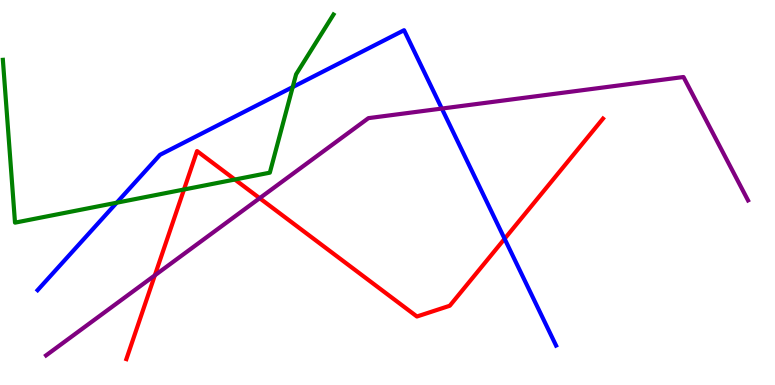[{'lines': ['blue', 'red'], 'intersections': [{'x': 6.51, 'y': 3.8}]}, {'lines': ['green', 'red'], 'intersections': [{'x': 2.37, 'y': 5.08}, {'x': 3.03, 'y': 5.34}]}, {'lines': ['purple', 'red'], 'intersections': [{'x': 2.0, 'y': 2.85}, {'x': 3.35, 'y': 4.85}]}, {'lines': ['blue', 'green'], 'intersections': [{'x': 1.51, 'y': 4.73}, {'x': 3.78, 'y': 7.74}]}, {'lines': ['blue', 'purple'], 'intersections': [{'x': 5.7, 'y': 7.18}]}, {'lines': ['green', 'purple'], 'intersections': []}]